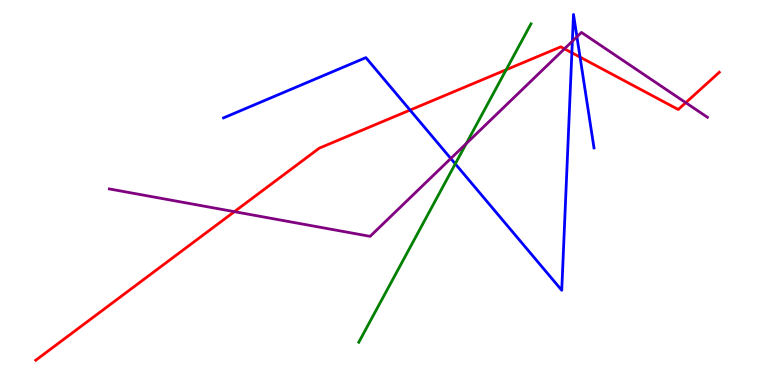[{'lines': ['blue', 'red'], 'intersections': [{'x': 5.29, 'y': 7.14}, {'x': 7.38, 'y': 8.63}, {'x': 7.48, 'y': 8.52}]}, {'lines': ['green', 'red'], 'intersections': [{'x': 6.53, 'y': 8.19}]}, {'lines': ['purple', 'red'], 'intersections': [{'x': 3.02, 'y': 4.5}, {'x': 7.28, 'y': 8.73}, {'x': 8.85, 'y': 7.33}]}, {'lines': ['blue', 'green'], 'intersections': [{'x': 5.87, 'y': 5.74}]}, {'lines': ['blue', 'purple'], 'intersections': [{'x': 5.82, 'y': 5.88}, {'x': 7.39, 'y': 8.93}, {'x': 7.44, 'y': 9.04}]}, {'lines': ['green', 'purple'], 'intersections': [{'x': 6.02, 'y': 6.27}]}]